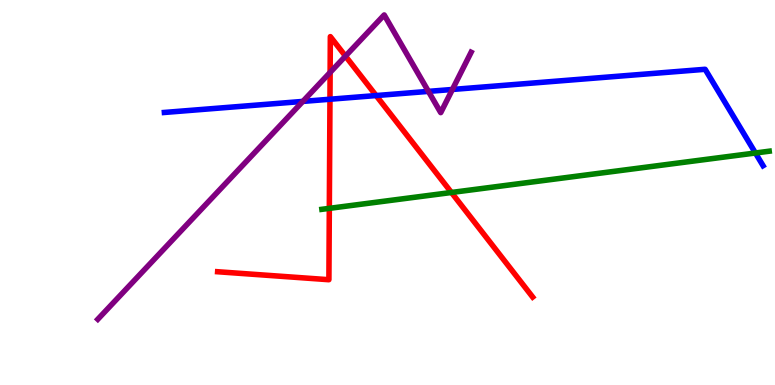[{'lines': ['blue', 'red'], 'intersections': [{'x': 4.26, 'y': 7.42}, {'x': 4.85, 'y': 7.52}]}, {'lines': ['green', 'red'], 'intersections': [{'x': 4.25, 'y': 4.59}, {'x': 5.82, 'y': 5.0}]}, {'lines': ['purple', 'red'], 'intersections': [{'x': 4.26, 'y': 8.12}, {'x': 4.46, 'y': 8.54}]}, {'lines': ['blue', 'green'], 'intersections': [{'x': 9.75, 'y': 6.03}]}, {'lines': ['blue', 'purple'], 'intersections': [{'x': 3.91, 'y': 7.37}, {'x': 5.53, 'y': 7.63}, {'x': 5.84, 'y': 7.68}]}, {'lines': ['green', 'purple'], 'intersections': []}]